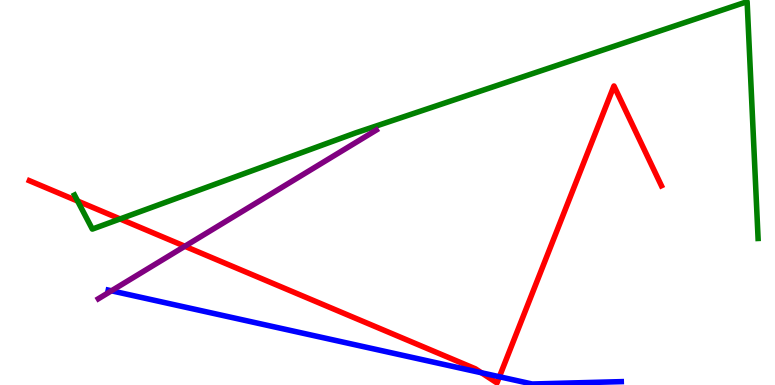[{'lines': ['blue', 'red'], 'intersections': [{'x': 6.21, 'y': 0.318}, {'x': 6.44, 'y': 0.214}]}, {'lines': ['green', 'red'], 'intersections': [{'x': 1.0, 'y': 4.78}, {'x': 1.55, 'y': 4.31}]}, {'lines': ['purple', 'red'], 'intersections': [{'x': 2.39, 'y': 3.6}]}, {'lines': ['blue', 'green'], 'intersections': []}, {'lines': ['blue', 'purple'], 'intersections': [{'x': 1.44, 'y': 2.45}]}, {'lines': ['green', 'purple'], 'intersections': []}]